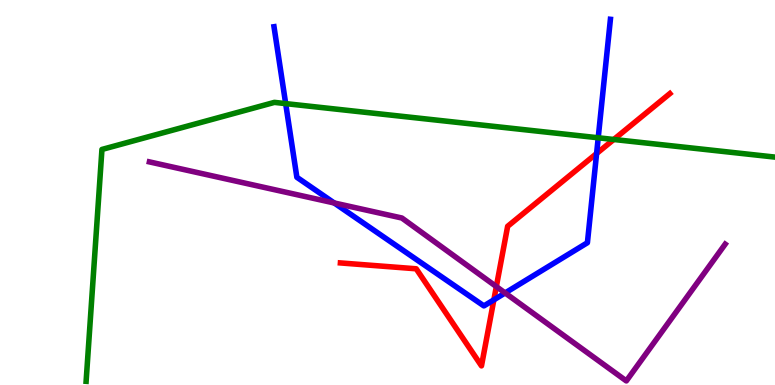[{'lines': ['blue', 'red'], 'intersections': [{'x': 6.37, 'y': 2.21}, {'x': 7.7, 'y': 6.01}]}, {'lines': ['green', 'red'], 'intersections': [{'x': 7.92, 'y': 6.38}]}, {'lines': ['purple', 'red'], 'intersections': [{'x': 6.4, 'y': 2.56}]}, {'lines': ['blue', 'green'], 'intersections': [{'x': 3.69, 'y': 7.31}, {'x': 7.72, 'y': 6.42}]}, {'lines': ['blue', 'purple'], 'intersections': [{'x': 4.31, 'y': 4.73}, {'x': 6.52, 'y': 2.39}]}, {'lines': ['green', 'purple'], 'intersections': []}]